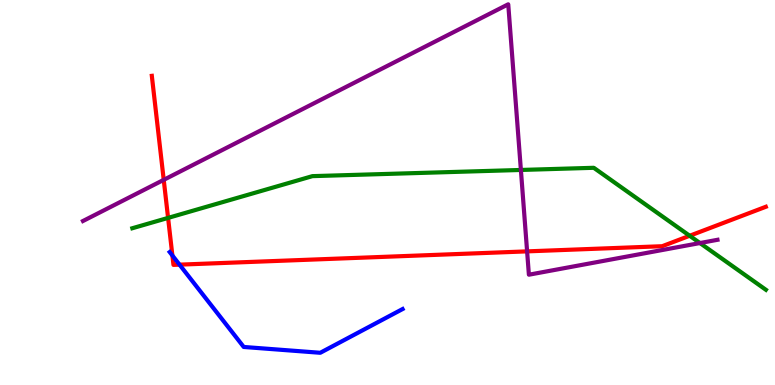[{'lines': ['blue', 'red'], 'intersections': [{'x': 2.22, 'y': 3.36}, {'x': 2.32, 'y': 3.13}]}, {'lines': ['green', 'red'], 'intersections': [{'x': 2.17, 'y': 4.34}, {'x': 8.9, 'y': 3.88}]}, {'lines': ['purple', 'red'], 'intersections': [{'x': 2.11, 'y': 5.33}, {'x': 6.8, 'y': 3.47}]}, {'lines': ['blue', 'green'], 'intersections': []}, {'lines': ['blue', 'purple'], 'intersections': []}, {'lines': ['green', 'purple'], 'intersections': [{'x': 6.72, 'y': 5.59}, {'x': 9.03, 'y': 3.69}]}]